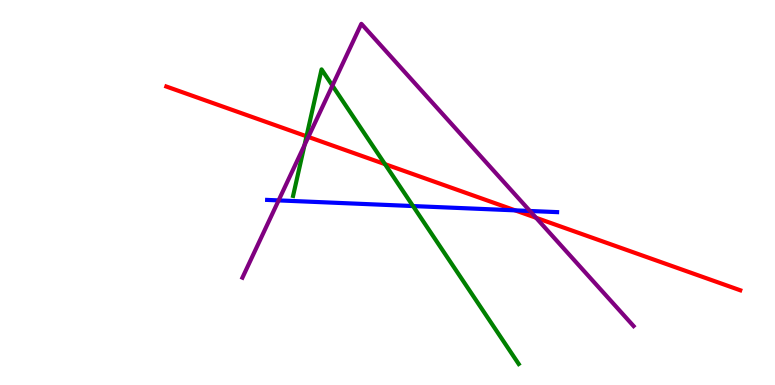[{'lines': ['blue', 'red'], 'intersections': [{'x': 6.65, 'y': 4.54}]}, {'lines': ['green', 'red'], 'intersections': [{'x': 3.95, 'y': 6.46}, {'x': 4.97, 'y': 5.74}]}, {'lines': ['purple', 'red'], 'intersections': [{'x': 3.98, 'y': 6.44}, {'x': 6.92, 'y': 4.34}]}, {'lines': ['blue', 'green'], 'intersections': [{'x': 5.33, 'y': 4.65}]}, {'lines': ['blue', 'purple'], 'intersections': [{'x': 3.6, 'y': 4.79}, {'x': 6.84, 'y': 4.52}]}, {'lines': ['green', 'purple'], 'intersections': [{'x': 3.93, 'y': 6.23}, {'x': 4.29, 'y': 7.78}]}]